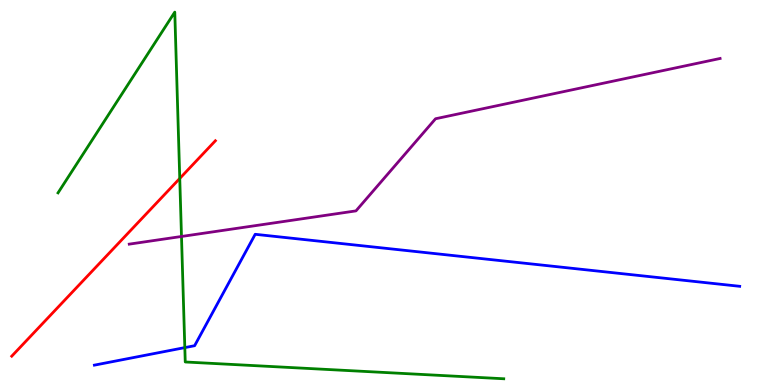[{'lines': ['blue', 'red'], 'intersections': []}, {'lines': ['green', 'red'], 'intersections': [{'x': 2.32, 'y': 5.36}]}, {'lines': ['purple', 'red'], 'intersections': []}, {'lines': ['blue', 'green'], 'intersections': [{'x': 2.38, 'y': 0.971}]}, {'lines': ['blue', 'purple'], 'intersections': []}, {'lines': ['green', 'purple'], 'intersections': [{'x': 2.34, 'y': 3.86}]}]